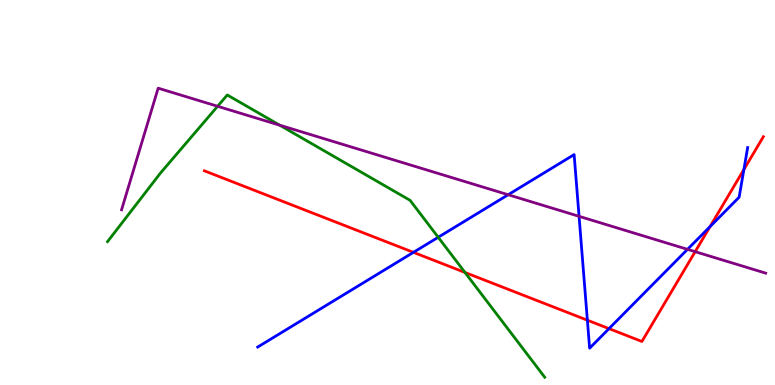[{'lines': ['blue', 'red'], 'intersections': [{'x': 5.33, 'y': 3.45}, {'x': 7.58, 'y': 1.68}, {'x': 7.86, 'y': 1.46}, {'x': 9.16, 'y': 4.11}, {'x': 9.6, 'y': 5.6}]}, {'lines': ['green', 'red'], 'intersections': [{'x': 6.0, 'y': 2.92}]}, {'lines': ['purple', 'red'], 'intersections': [{'x': 8.97, 'y': 3.46}]}, {'lines': ['blue', 'green'], 'intersections': [{'x': 5.65, 'y': 3.84}]}, {'lines': ['blue', 'purple'], 'intersections': [{'x': 6.56, 'y': 4.94}, {'x': 7.47, 'y': 4.38}, {'x': 8.87, 'y': 3.52}]}, {'lines': ['green', 'purple'], 'intersections': [{'x': 2.81, 'y': 7.24}, {'x': 3.61, 'y': 6.75}]}]